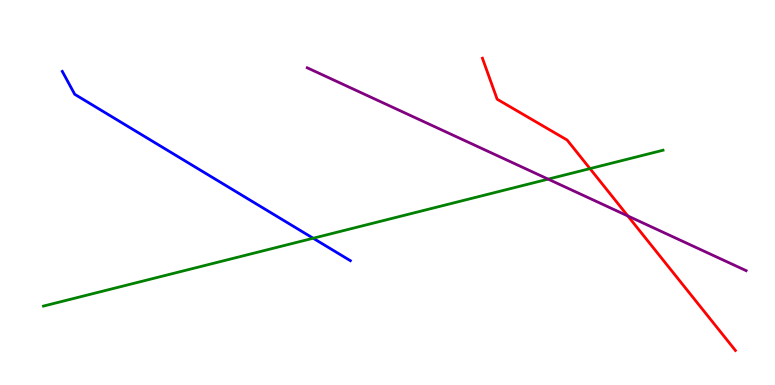[{'lines': ['blue', 'red'], 'intersections': []}, {'lines': ['green', 'red'], 'intersections': [{'x': 7.61, 'y': 5.62}]}, {'lines': ['purple', 'red'], 'intersections': [{'x': 8.1, 'y': 4.39}]}, {'lines': ['blue', 'green'], 'intersections': [{'x': 4.04, 'y': 3.81}]}, {'lines': ['blue', 'purple'], 'intersections': []}, {'lines': ['green', 'purple'], 'intersections': [{'x': 7.07, 'y': 5.35}]}]